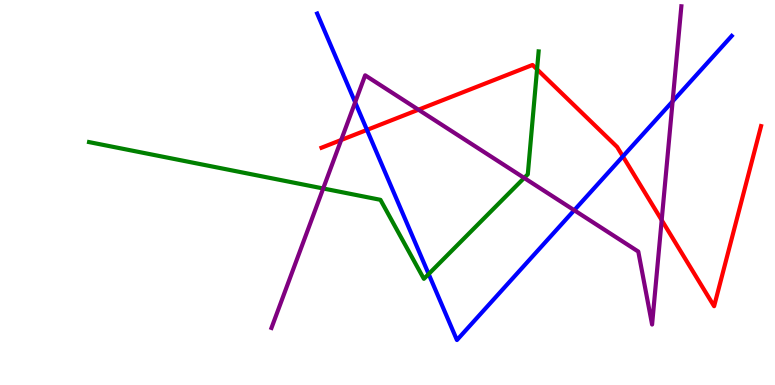[{'lines': ['blue', 'red'], 'intersections': [{'x': 4.74, 'y': 6.63}, {'x': 8.04, 'y': 5.94}]}, {'lines': ['green', 'red'], 'intersections': [{'x': 6.93, 'y': 8.2}]}, {'lines': ['purple', 'red'], 'intersections': [{'x': 4.4, 'y': 6.36}, {'x': 5.4, 'y': 7.15}, {'x': 8.54, 'y': 4.28}]}, {'lines': ['blue', 'green'], 'intersections': [{'x': 5.53, 'y': 2.88}]}, {'lines': ['blue', 'purple'], 'intersections': [{'x': 4.58, 'y': 7.34}, {'x': 7.41, 'y': 4.54}, {'x': 8.68, 'y': 7.37}]}, {'lines': ['green', 'purple'], 'intersections': [{'x': 4.17, 'y': 5.1}, {'x': 6.76, 'y': 5.38}]}]